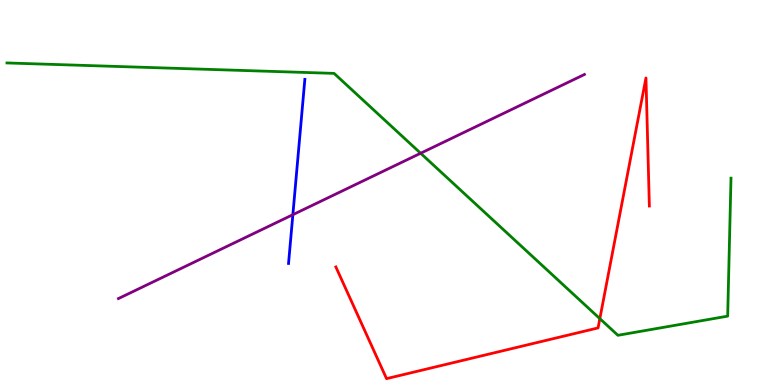[{'lines': ['blue', 'red'], 'intersections': []}, {'lines': ['green', 'red'], 'intersections': [{'x': 7.74, 'y': 1.72}]}, {'lines': ['purple', 'red'], 'intersections': []}, {'lines': ['blue', 'green'], 'intersections': []}, {'lines': ['blue', 'purple'], 'intersections': [{'x': 3.78, 'y': 4.42}]}, {'lines': ['green', 'purple'], 'intersections': [{'x': 5.43, 'y': 6.02}]}]